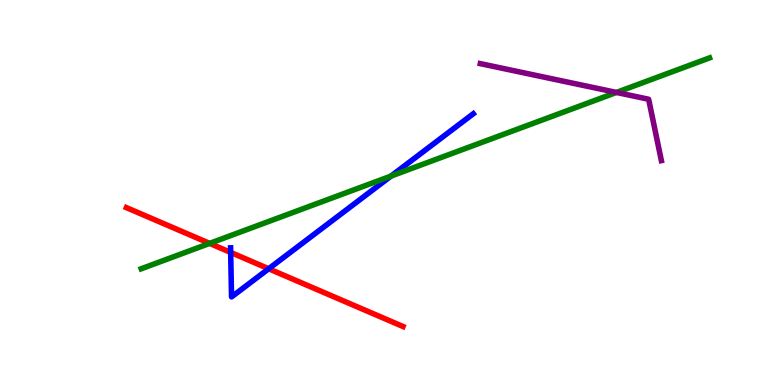[{'lines': ['blue', 'red'], 'intersections': [{'x': 2.98, 'y': 3.44}, {'x': 3.47, 'y': 3.02}]}, {'lines': ['green', 'red'], 'intersections': [{'x': 2.7, 'y': 3.68}]}, {'lines': ['purple', 'red'], 'intersections': []}, {'lines': ['blue', 'green'], 'intersections': [{'x': 5.05, 'y': 5.43}]}, {'lines': ['blue', 'purple'], 'intersections': []}, {'lines': ['green', 'purple'], 'intersections': [{'x': 7.95, 'y': 7.6}]}]